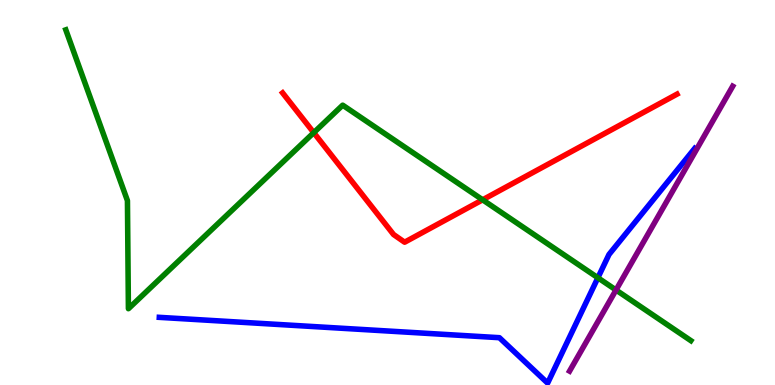[{'lines': ['blue', 'red'], 'intersections': []}, {'lines': ['green', 'red'], 'intersections': [{'x': 4.05, 'y': 6.55}, {'x': 6.23, 'y': 4.81}]}, {'lines': ['purple', 'red'], 'intersections': []}, {'lines': ['blue', 'green'], 'intersections': [{'x': 7.71, 'y': 2.79}]}, {'lines': ['blue', 'purple'], 'intersections': []}, {'lines': ['green', 'purple'], 'intersections': [{'x': 7.95, 'y': 2.47}]}]